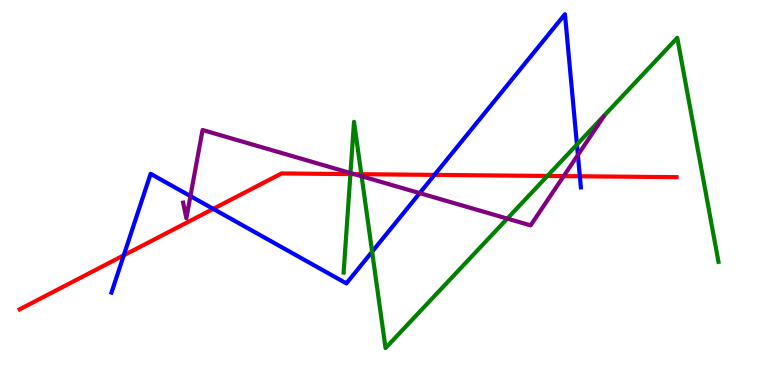[{'lines': ['blue', 'red'], 'intersections': [{'x': 1.6, 'y': 3.37}, {'x': 2.75, 'y': 4.57}, {'x': 5.61, 'y': 5.46}, {'x': 7.48, 'y': 5.42}]}, {'lines': ['green', 'red'], 'intersections': [{'x': 4.52, 'y': 5.48}, {'x': 4.66, 'y': 5.48}, {'x': 7.06, 'y': 5.43}]}, {'lines': ['purple', 'red'], 'intersections': [{'x': 4.57, 'y': 5.48}, {'x': 7.27, 'y': 5.43}]}, {'lines': ['blue', 'green'], 'intersections': [{'x': 4.8, 'y': 3.46}, {'x': 7.44, 'y': 6.25}]}, {'lines': ['blue', 'purple'], 'intersections': [{'x': 2.46, 'y': 4.91}, {'x': 5.42, 'y': 4.98}, {'x': 7.46, 'y': 5.97}]}, {'lines': ['green', 'purple'], 'intersections': [{'x': 4.52, 'y': 5.51}, {'x': 4.67, 'y': 5.42}, {'x': 6.55, 'y': 4.32}]}]